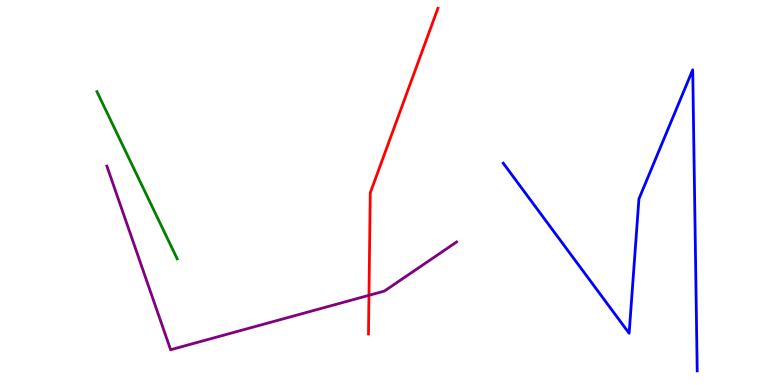[{'lines': ['blue', 'red'], 'intersections': []}, {'lines': ['green', 'red'], 'intersections': []}, {'lines': ['purple', 'red'], 'intersections': [{'x': 4.76, 'y': 2.33}]}, {'lines': ['blue', 'green'], 'intersections': []}, {'lines': ['blue', 'purple'], 'intersections': []}, {'lines': ['green', 'purple'], 'intersections': []}]